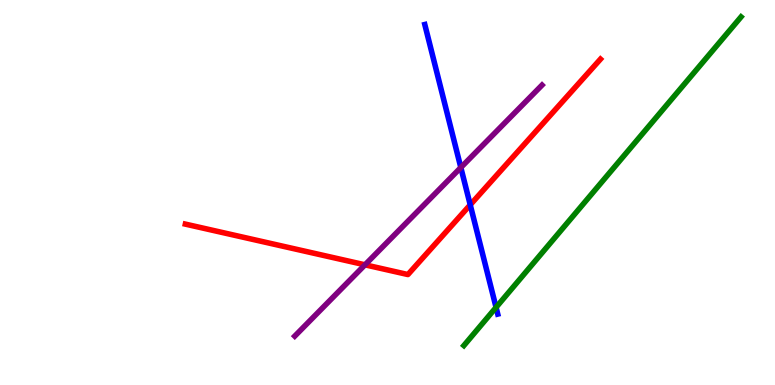[{'lines': ['blue', 'red'], 'intersections': [{'x': 6.07, 'y': 4.68}]}, {'lines': ['green', 'red'], 'intersections': []}, {'lines': ['purple', 'red'], 'intersections': [{'x': 4.71, 'y': 3.12}]}, {'lines': ['blue', 'green'], 'intersections': [{'x': 6.4, 'y': 2.02}]}, {'lines': ['blue', 'purple'], 'intersections': [{'x': 5.95, 'y': 5.65}]}, {'lines': ['green', 'purple'], 'intersections': []}]